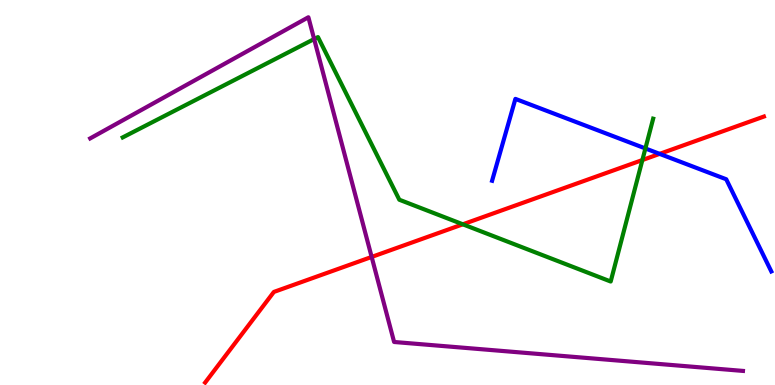[{'lines': ['blue', 'red'], 'intersections': [{'x': 8.51, 'y': 6.0}]}, {'lines': ['green', 'red'], 'intersections': [{'x': 5.97, 'y': 4.17}, {'x': 8.29, 'y': 5.84}]}, {'lines': ['purple', 'red'], 'intersections': [{'x': 4.8, 'y': 3.33}]}, {'lines': ['blue', 'green'], 'intersections': [{'x': 8.33, 'y': 6.14}]}, {'lines': ['blue', 'purple'], 'intersections': []}, {'lines': ['green', 'purple'], 'intersections': [{'x': 4.05, 'y': 8.99}]}]